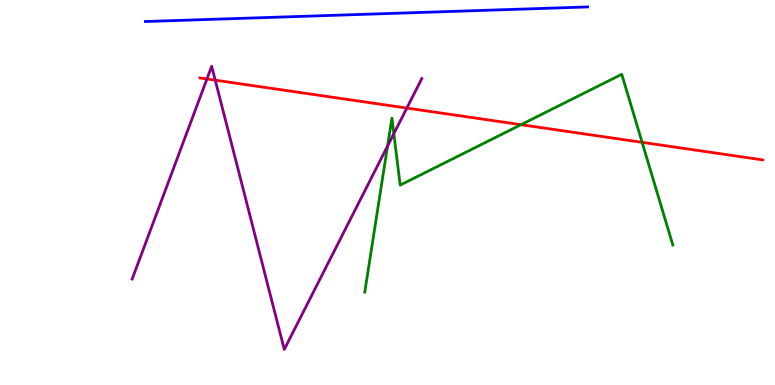[{'lines': ['blue', 'red'], 'intersections': []}, {'lines': ['green', 'red'], 'intersections': [{'x': 6.72, 'y': 6.76}, {'x': 8.29, 'y': 6.3}]}, {'lines': ['purple', 'red'], 'intersections': [{'x': 2.67, 'y': 7.95}, {'x': 2.78, 'y': 7.92}, {'x': 5.25, 'y': 7.19}]}, {'lines': ['blue', 'green'], 'intersections': []}, {'lines': ['blue', 'purple'], 'intersections': []}, {'lines': ['green', 'purple'], 'intersections': [{'x': 5.0, 'y': 6.21}, {'x': 5.08, 'y': 6.53}]}]